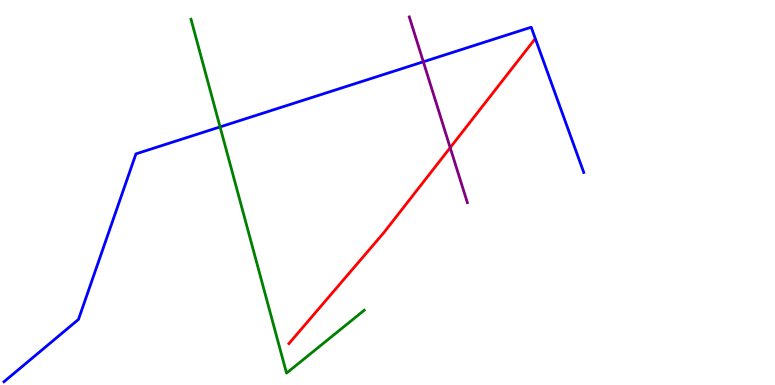[{'lines': ['blue', 'red'], 'intersections': []}, {'lines': ['green', 'red'], 'intersections': []}, {'lines': ['purple', 'red'], 'intersections': [{'x': 5.81, 'y': 6.16}]}, {'lines': ['blue', 'green'], 'intersections': [{'x': 2.84, 'y': 6.7}]}, {'lines': ['blue', 'purple'], 'intersections': [{'x': 5.46, 'y': 8.4}]}, {'lines': ['green', 'purple'], 'intersections': []}]